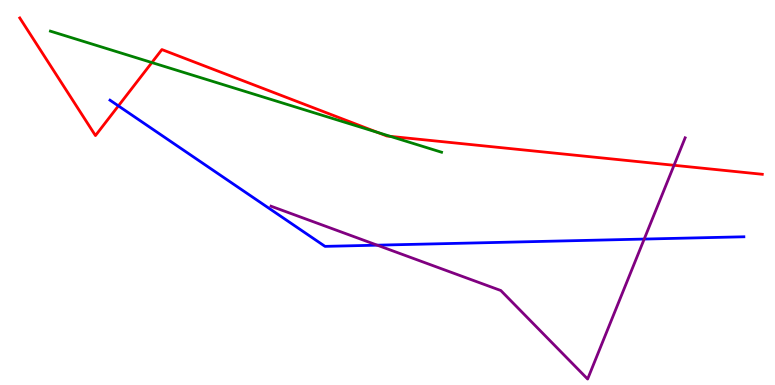[{'lines': ['blue', 'red'], 'intersections': [{'x': 1.53, 'y': 7.25}]}, {'lines': ['green', 'red'], 'intersections': [{'x': 1.96, 'y': 8.38}, {'x': 4.87, 'y': 6.56}, {'x': 5.04, 'y': 6.46}]}, {'lines': ['purple', 'red'], 'intersections': [{'x': 8.7, 'y': 5.71}]}, {'lines': ['blue', 'green'], 'intersections': []}, {'lines': ['blue', 'purple'], 'intersections': [{'x': 4.87, 'y': 3.63}, {'x': 8.31, 'y': 3.79}]}, {'lines': ['green', 'purple'], 'intersections': []}]